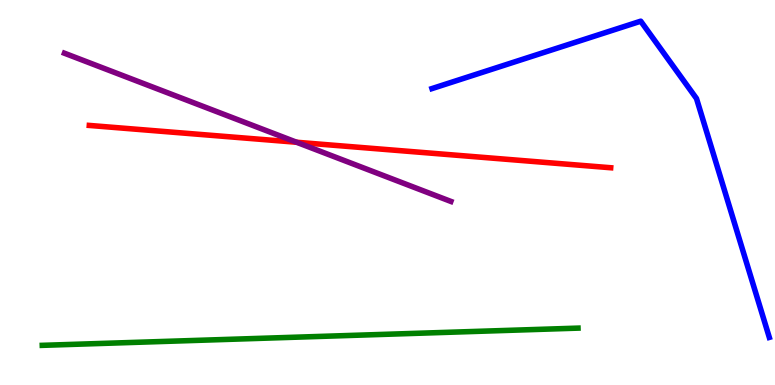[{'lines': ['blue', 'red'], 'intersections': []}, {'lines': ['green', 'red'], 'intersections': []}, {'lines': ['purple', 'red'], 'intersections': [{'x': 3.83, 'y': 6.31}]}, {'lines': ['blue', 'green'], 'intersections': []}, {'lines': ['blue', 'purple'], 'intersections': []}, {'lines': ['green', 'purple'], 'intersections': []}]